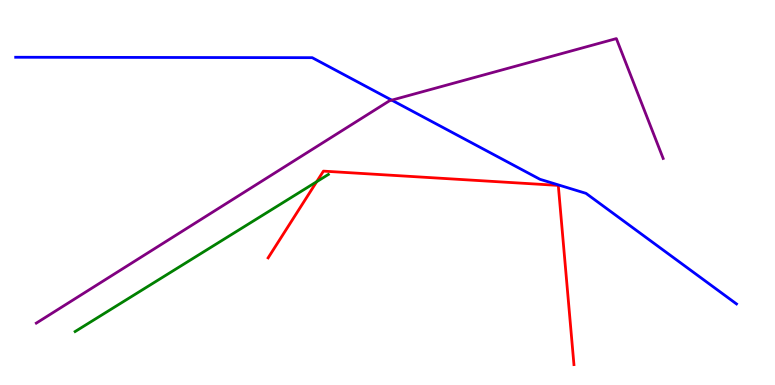[{'lines': ['blue', 'red'], 'intersections': []}, {'lines': ['green', 'red'], 'intersections': [{'x': 4.09, 'y': 5.28}]}, {'lines': ['purple', 'red'], 'intersections': []}, {'lines': ['blue', 'green'], 'intersections': []}, {'lines': ['blue', 'purple'], 'intersections': [{'x': 5.05, 'y': 7.4}]}, {'lines': ['green', 'purple'], 'intersections': []}]